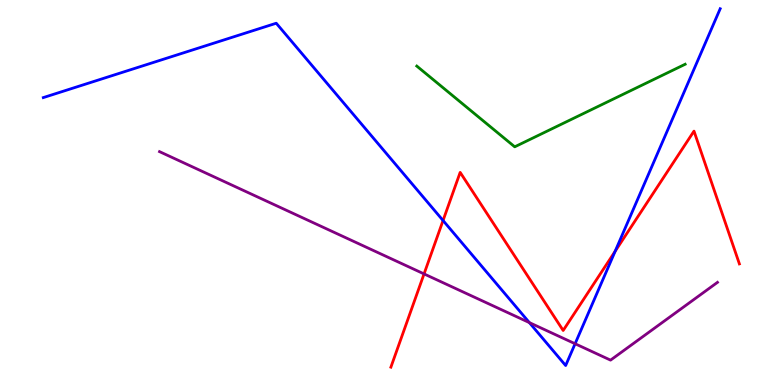[{'lines': ['blue', 'red'], 'intersections': [{'x': 5.72, 'y': 4.27}, {'x': 7.94, 'y': 3.47}]}, {'lines': ['green', 'red'], 'intersections': []}, {'lines': ['purple', 'red'], 'intersections': [{'x': 5.47, 'y': 2.89}]}, {'lines': ['blue', 'green'], 'intersections': []}, {'lines': ['blue', 'purple'], 'intersections': [{'x': 6.83, 'y': 1.62}, {'x': 7.42, 'y': 1.07}]}, {'lines': ['green', 'purple'], 'intersections': []}]